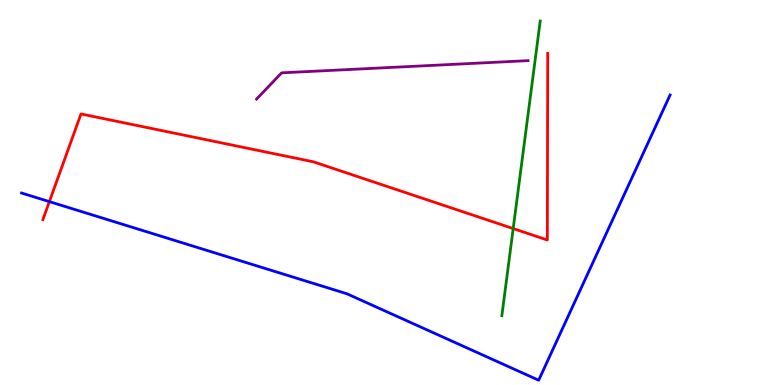[{'lines': ['blue', 'red'], 'intersections': [{'x': 0.637, 'y': 4.76}]}, {'lines': ['green', 'red'], 'intersections': [{'x': 6.62, 'y': 4.06}]}, {'lines': ['purple', 'red'], 'intersections': []}, {'lines': ['blue', 'green'], 'intersections': []}, {'lines': ['blue', 'purple'], 'intersections': []}, {'lines': ['green', 'purple'], 'intersections': []}]